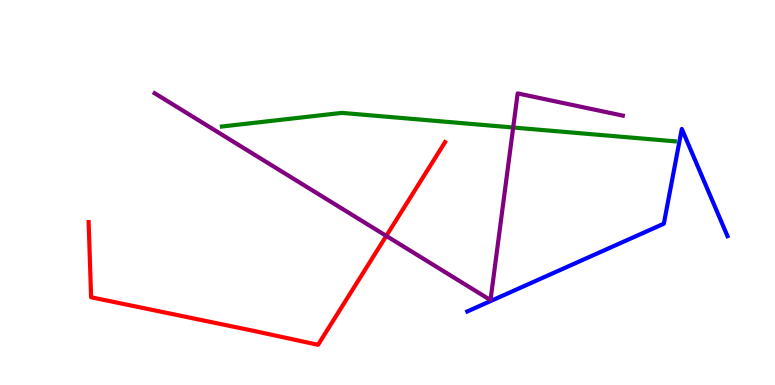[{'lines': ['blue', 'red'], 'intersections': []}, {'lines': ['green', 'red'], 'intersections': []}, {'lines': ['purple', 'red'], 'intersections': [{'x': 4.98, 'y': 3.87}]}, {'lines': ['blue', 'green'], 'intersections': []}, {'lines': ['blue', 'purple'], 'intersections': []}, {'lines': ['green', 'purple'], 'intersections': [{'x': 6.62, 'y': 6.69}]}]